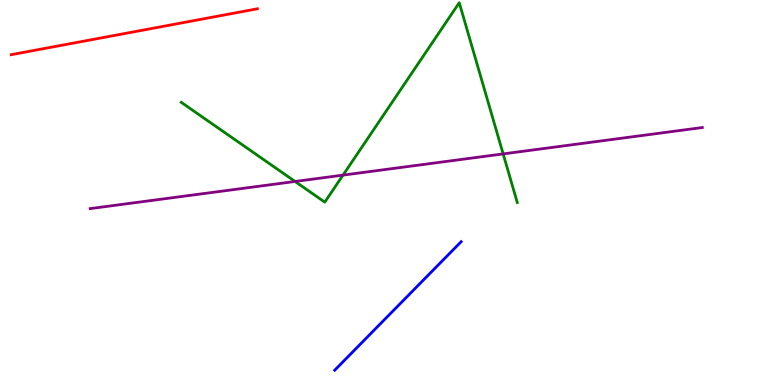[{'lines': ['blue', 'red'], 'intersections': []}, {'lines': ['green', 'red'], 'intersections': []}, {'lines': ['purple', 'red'], 'intersections': []}, {'lines': ['blue', 'green'], 'intersections': []}, {'lines': ['blue', 'purple'], 'intersections': []}, {'lines': ['green', 'purple'], 'intersections': [{'x': 3.81, 'y': 5.29}, {'x': 4.43, 'y': 5.45}, {'x': 6.49, 'y': 6.0}]}]